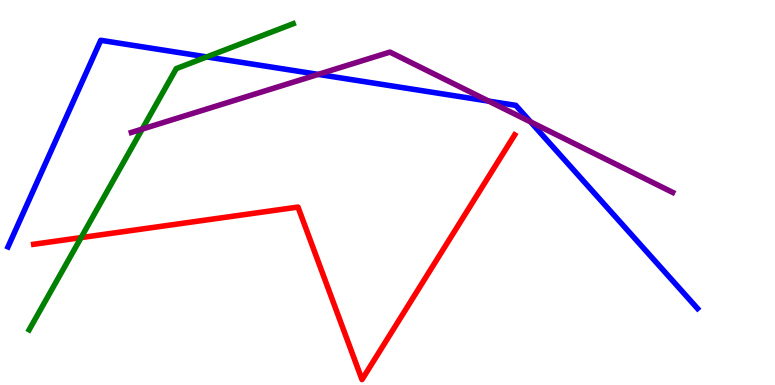[{'lines': ['blue', 'red'], 'intersections': []}, {'lines': ['green', 'red'], 'intersections': [{'x': 1.05, 'y': 3.83}]}, {'lines': ['purple', 'red'], 'intersections': []}, {'lines': ['blue', 'green'], 'intersections': [{'x': 2.67, 'y': 8.52}]}, {'lines': ['blue', 'purple'], 'intersections': [{'x': 4.11, 'y': 8.07}, {'x': 6.31, 'y': 7.37}, {'x': 6.85, 'y': 6.83}]}, {'lines': ['green', 'purple'], 'intersections': [{'x': 1.84, 'y': 6.65}]}]